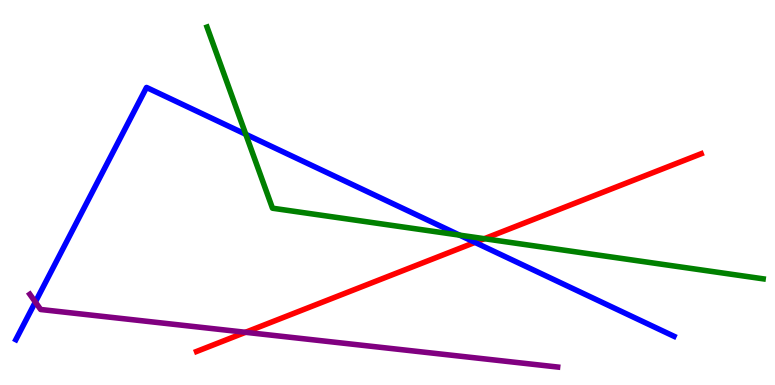[{'lines': ['blue', 'red'], 'intersections': [{'x': 6.13, 'y': 3.7}]}, {'lines': ['green', 'red'], 'intersections': [{'x': 6.25, 'y': 3.8}]}, {'lines': ['purple', 'red'], 'intersections': [{'x': 3.17, 'y': 1.37}]}, {'lines': ['blue', 'green'], 'intersections': [{'x': 3.17, 'y': 6.51}, {'x': 5.93, 'y': 3.89}]}, {'lines': ['blue', 'purple'], 'intersections': [{'x': 0.456, 'y': 2.16}]}, {'lines': ['green', 'purple'], 'intersections': []}]